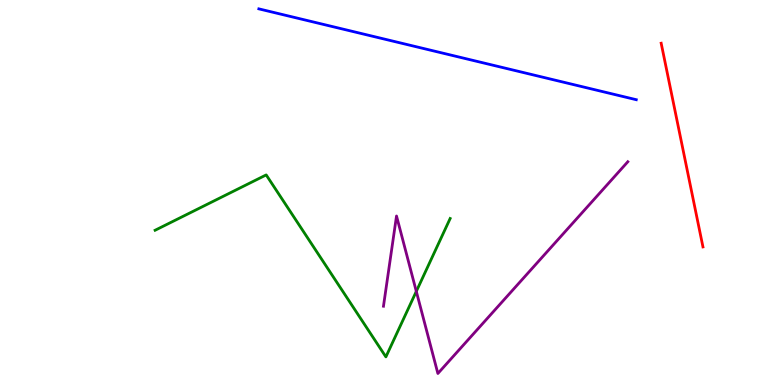[{'lines': ['blue', 'red'], 'intersections': []}, {'lines': ['green', 'red'], 'intersections': []}, {'lines': ['purple', 'red'], 'intersections': []}, {'lines': ['blue', 'green'], 'intersections': []}, {'lines': ['blue', 'purple'], 'intersections': []}, {'lines': ['green', 'purple'], 'intersections': [{'x': 5.37, 'y': 2.43}]}]